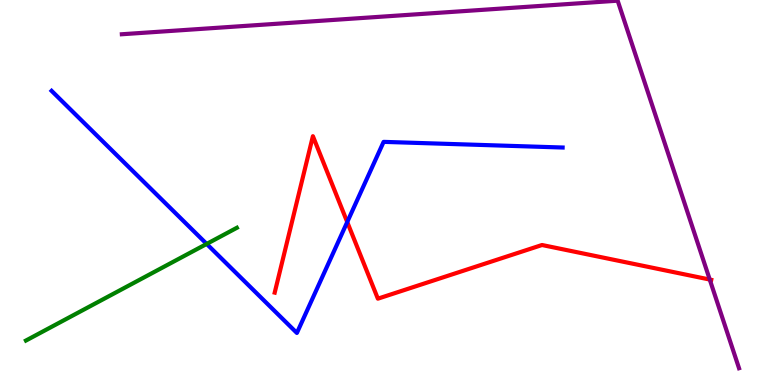[{'lines': ['blue', 'red'], 'intersections': [{'x': 4.48, 'y': 4.23}]}, {'lines': ['green', 'red'], 'intersections': []}, {'lines': ['purple', 'red'], 'intersections': [{'x': 9.16, 'y': 2.74}]}, {'lines': ['blue', 'green'], 'intersections': [{'x': 2.67, 'y': 3.66}]}, {'lines': ['blue', 'purple'], 'intersections': []}, {'lines': ['green', 'purple'], 'intersections': []}]